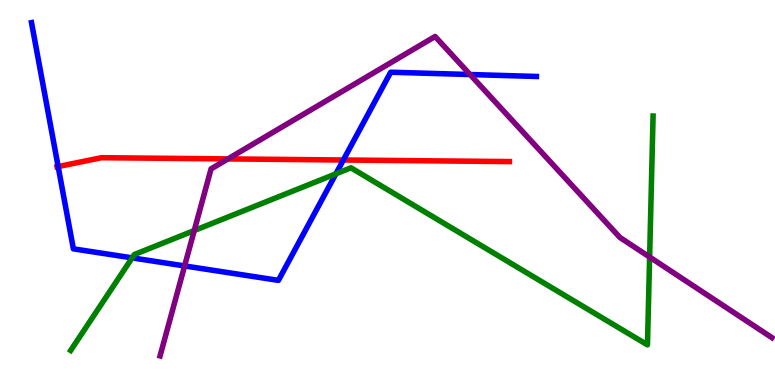[{'lines': ['blue', 'red'], 'intersections': [{'x': 0.75, 'y': 5.67}, {'x': 4.43, 'y': 5.84}]}, {'lines': ['green', 'red'], 'intersections': []}, {'lines': ['purple', 'red'], 'intersections': [{'x': 2.94, 'y': 5.87}]}, {'lines': ['blue', 'green'], 'intersections': [{'x': 1.7, 'y': 3.3}, {'x': 4.33, 'y': 5.49}]}, {'lines': ['blue', 'purple'], 'intersections': [{'x': 2.38, 'y': 3.09}, {'x': 6.07, 'y': 8.06}]}, {'lines': ['green', 'purple'], 'intersections': [{'x': 2.51, 'y': 4.01}, {'x': 8.38, 'y': 3.32}]}]